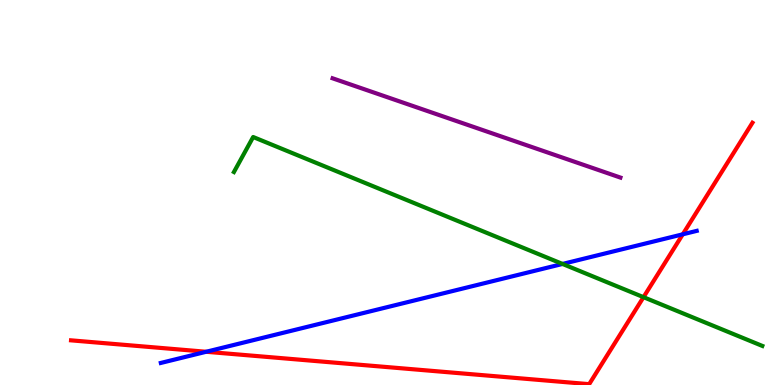[{'lines': ['blue', 'red'], 'intersections': [{'x': 2.66, 'y': 0.863}, {'x': 8.81, 'y': 3.91}]}, {'lines': ['green', 'red'], 'intersections': [{'x': 8.3, 'y': 2.28}]}, {'lines': ['purple', 'red'], 'intersections': []}, {'lines': ['blue', 'green'], 'intersections': [{'x': 7.26, 'y': 3.14}]}, {'lines': ['blue', 'purple'], 'intersections': []}, {'lines': ['green', 'purple'], 'intersections': []}]